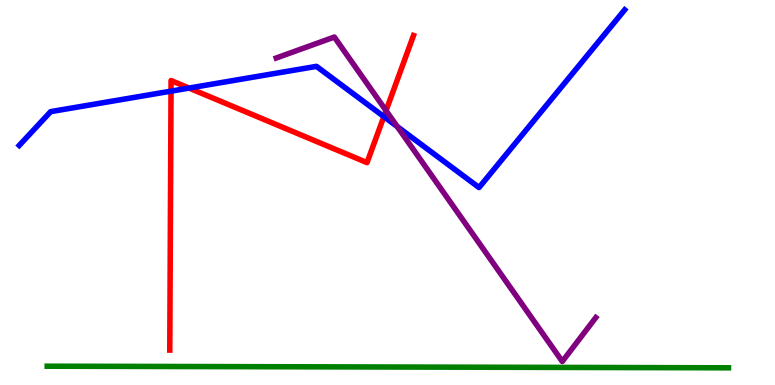[{'lines': ['blue', 'red'], 'intersections': [{'x': 2.21, 'y': 7.63}, {'x': 2.44, 'y': 7.71}, {'x': 4.95, 'y': 6.97}]}, {'lines': ['green', 'red'], 'intersections': []}, {'lines': ['purple', 'red'], 'intersections': [{'x': 4.98, 'y': 7.13}]}, {'lines': ['blue', 'green'], 'intersections': []}, {'lines': ['blue', 'purple'], 'intersections': [{'x': 5.13, 'y': 6.71}]}, {'lines': ['green', 'purple'], 'intersections': []}]